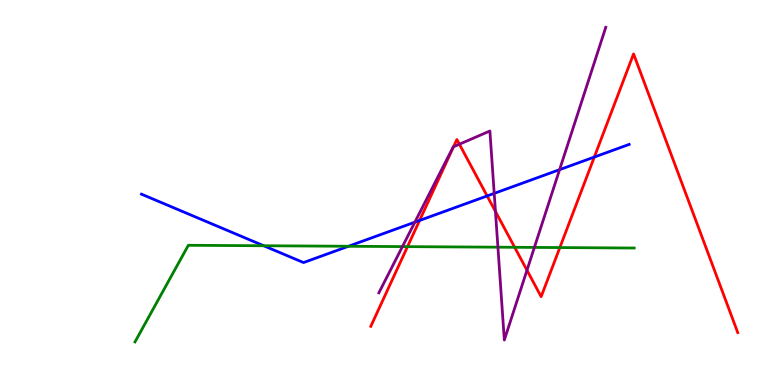[{'lines': ['blue', 'red'], 'intersections': [{'x': 5.41, 'y': 4.27}, {'x': 6.29, 'y': 4.91}, {'x': 7.67, 'y': 5.92}]}, {'lines': ['green', 'red'], 'intersections': [{'x': 5.26, 'y': 3.59}, {'x': 6.64, 'y': 3.58}, {'x': 7.22, 'y': 3.57}]}, {'lines': ['purple', 'red'], 'intersections': [{'x': 5.85, 'y': 6.19}, {'x': 5.93, 'y': 6.25}, {'x': 6.39, 'y': 4.51}, {'x': 6.8, 'y': 2.98}]}, {'lines': ['blue', 'green'], 'intersections': [{'x': 3.4, 'y': 3.62}, {'x': 4.5, 'y': 3.6}]}, {'lines': ['blue', 'purple'], 'intersections': [{'x': 5.35, 'y': 4.23}, {'x': 6.38, 'y': 4.98}, {'x': 7.22, 'y': 5.59}]}, {'lines': ['green', 'purple'], 'intersections': [{'x': 5.19, 'y': 3.59}, {'x': 6.42, 'y': 3.58}, {'x': 6.9, 'y': 3.57}]}]